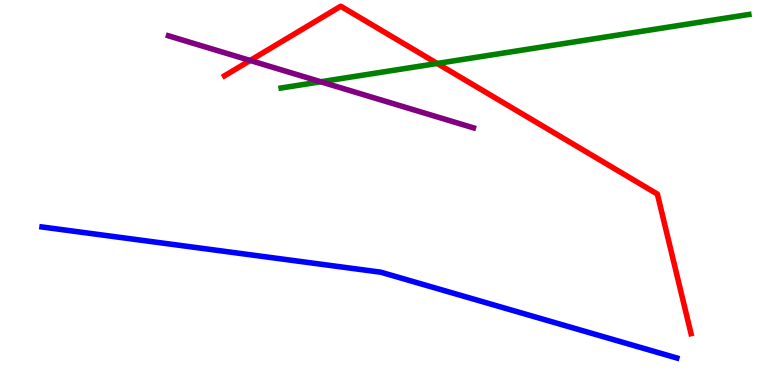[{'lines': ['blue', 'red'], 'intersections': []}, {'lines': ['green', 'red'], 'intersections': [{'x': 5.64, 'y': 8.35}]}, {'lines': ['purple', 'red'], 'intersections': [{'x': 3.23, 'y': 8.43}]}, {'lines': ['blue', 'green'], 'intersections': []}, {'lines': ['blue', 'purple'], 'intersections': []}, {'lines': ['green', 'purple'], 'intersections': [{'x': 4.14, 'y': 7.88}]}]